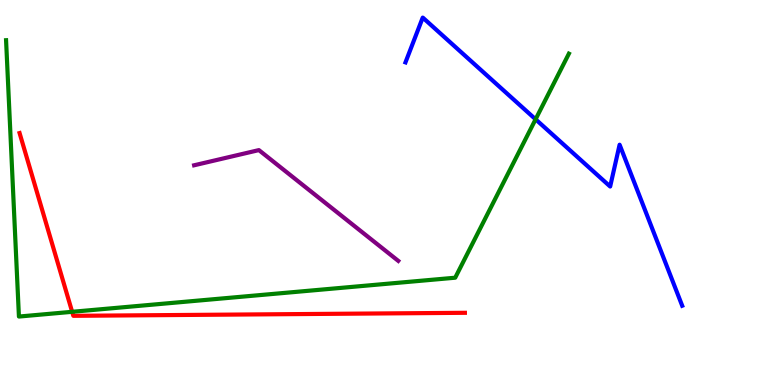[{'lines': ['blue', 'red'], 'intersections': []}, {'lines': ['green', 'red'], 'intersections': [{'x': 0.931, 'y': 1.9}]}, {'lines': ['purple', 'red'], 'intersections': []}, {'lines': ['blue', 'green'], 'intersections': [{'x': 6.91, 'y': 6.9}]}, {'lines': ['blue', 'purple'], 'intersections': []}, {'lines': ['green', 'purple'], 'intersections': []}]